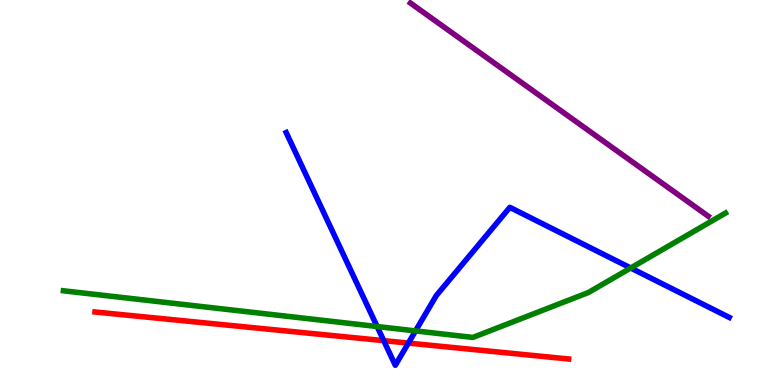[{'lines': ['blue', 'red'], 'intersections': [{'x': 4.95, 'y': 1.15}, {'x': 5.27, 'y': 1.09}]}, {'lines': ['green', 'red'], 'intersections': []}, {'lines': ['purple', 'red'], 'intersections': []}, {'lines': ['blue', 'green'], 'intersections': [{'x': 4.87, 'y': 1.52}, {'x': 5.36, 'y': 1.41}, {'x': 8.14, 'y': 3.04}]}, {'lines': ['blue', 'purple'], 'intersections': []}, {'lines': ['green', 'purple'], 'intersections': []}]